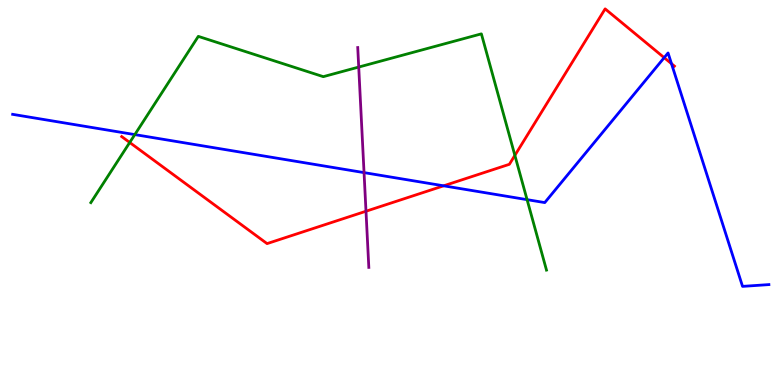[{'lines': ['blue', 'red'], 'intersections': [{'x': 5.72, 'y': 5.17}, {'x': 8.57, 'y': 8.5}, {'x': 8.66, 'y': 8.35}]}, {'lines': ['green', 'red'], 'intersections': [{'x': 1.67, 'y': 6.3}, {'x': 6.64, 'y': 5.96}]}, {'lines': ['purple', 'red'], 'intersections': [{'x': 4.72, 'y': 4.51}]}, {'lines': ['blue', 'green'], 'intersections': [{'x': 1.74, 'y': 6.5}, {'x': 6.8, 'y': 4.81}]}, {'lines': ['blue', 'purple'], 'intersections': [{'x': 4.7, 'y': 5.52}]}, {'lines': ['green', 'purple'], 'intersections': [{'x': 4.63, 'y': 8.26}]}]